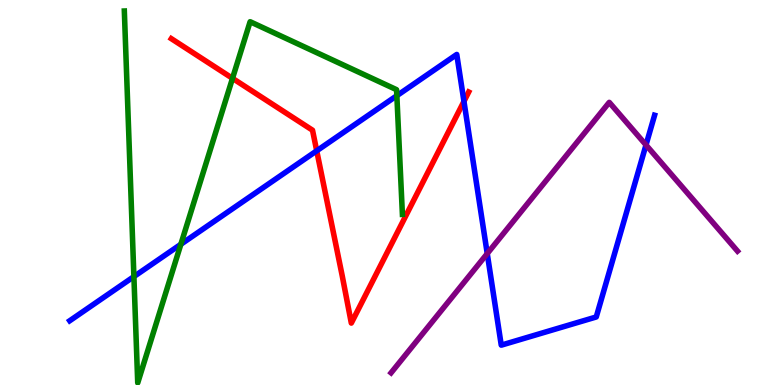[{'lines': ['blue', 'red'], 'intersections': [{'x': 4.09, 'y': 6.08}, {'x': 5.99, 'y': 7.37}]}, {'lines': ['green', 'red'], 'intersections': [{'x': 3.0, 'y': 7.97}]}, {'lines': ['purple', 'red'], 'intersections': []}, {'lines': ['blue', 'green'], 'intersections': [{'x': 1.73, 'y': 2.82}, {'x': 2.33, 'y': 3.66}, {'x': 5.12, 'y': 7.51}]}, {'lines': ['blue', 'purple'], 'intersections': [{'x': 6.29, 'y': 3.41}, {'x': 8.34, 'y': 6.23}]}, {'lines': ['green', 'purple'], 'intersections': []}]